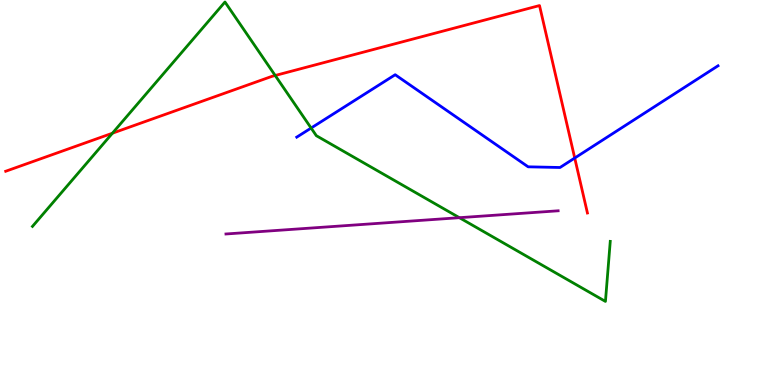[{'lines': ['blue', 'red'], 'intersections': [{'x': 7.42, 'y': 5.9}]}, {'lines': ['green', 'red'], 'intersections': [{'x': 1.45, 'y': 6.54}, {'x': 3.55, 'y': 8.04}]}, {'lines': ['purple', 'red'], 'intersections': []}, {'lines': ['blue', 'green'], 'intersections': [{'x': 4.01, 'y': 6.67}]}, {'lines': ['blue', 'purple'], 'intersections': []}, {'lines': ['green', 'purple'], 'intersections': [{'x': 5.93, 'y': 4.35}]}]